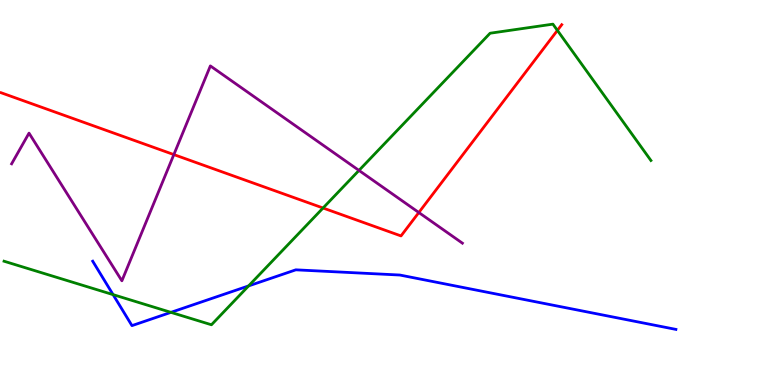[{'lines': ['blue', 'red'], 'intersections': []}, {'lines': ['green', 'red'], 'intersections': [{'x': 4.17, 'y': 4.6}, {'x': 7.19, 'y': 9.21}]}, {'lines': ['purple', 'red'], 'intersections': [{'x': 2.24, 'y': 5.98}, {'x': 5.4, 'y': 4.48}]}, {'lines': ['blue', 'green'], 'intersections': [{'x': 1.46, 'y': 2.35}, {'x': 2.21, 'y': 1.89}, {'x': 3.21, 'y': 2.57}]}, {'lines': ['blue', 'purple'], 'intersections': []}, {'lines': ['green', 'purple'], 'intersections': [{'x': 4.63, 'y': 5.57}]}]